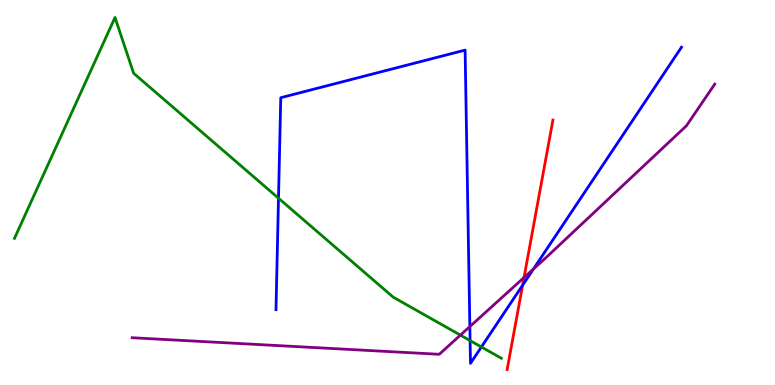[{'lines': ['blue', 'red'], 'intersections': [{'x': 6.74, 'y': 2.59}]}, {'lines': ['green', 'red'], 'intersections': []}, {'lines': ['purple', 'red'], 'intersections': [{'x': 6.76, 'y': 2.79}]}, {'lines': ['blue', 'green'], 'intersections': [{'x': 3.59, 'y': 4.85}, {'x': 6.07, 'y': 1.15}, {'x': 6.21, 'y': 0.988}]}, {'lines': ['blue', 'purple'], 'intersections': [{'x': 6.06, 'y': 1.52}, {'x': 6.88, 'y': 3.01}]}, {'lines': ['green', 'purple'], 'intersections': [{'x': 5.94, 'y': 1.3}]}]